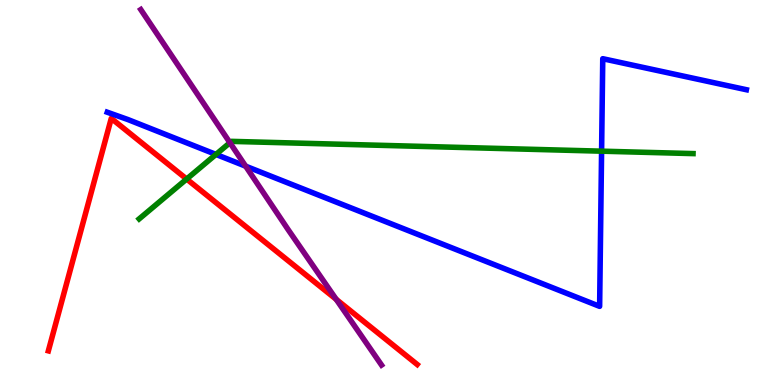[{'lines': ['blue', 'red'], 'intersections': []}, {'lines': ['green', 'red'], 'intersections': [{'x': 2.41, 'y': 5.35}]}, {'lines': ['purple', 'red'], 'intersections': [{'x': 4.34, 'y': 2.23}]}, {'lines': ['blue', 'green'], 'intersections': [{'x': 2.79, 'y': 5.99}, {'x': 7.76, 'y': 6.07}]}, {'lines': ['blue', 'purple'], 'intersections': [{'x': 3.17, 'y': 5.68}]}, {'lines': ['green', 'purple'], 'intersections': [{'x': 2.97, 'y': 6.29}]}]